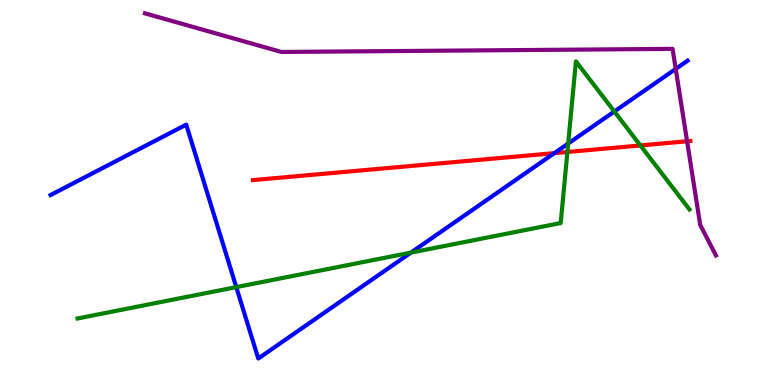[{'lines': ['blue', 'red'], 'intersections': [{'x': 7.15, 'y': 6.02}]}, {'lines': ['green', 'red'], 'intersections': [{'x': 7.32, 'y': 6.05}, {'x': 8.26, 'y': 6.22}]}, {'lines': ['purple', 'red'], 'intersections': [{'x': 8.87, 'y': 6.33}]}, {'lines': ['blue', 'green'], 'intersections': [{'x': 3.05, 'y': 2.54}, {'x': 5.3, 'y': 3.44}, {'x': 7.33, 'y': 6.27}, {'x': 7.93, 'y': 7.1}]}, {'lines': ['blue', 'purple'], 'intersections': [{'x': 8.72, 'y': 8.21}]}, {'lines': ['green', 'purple'], 'intersections': []}]